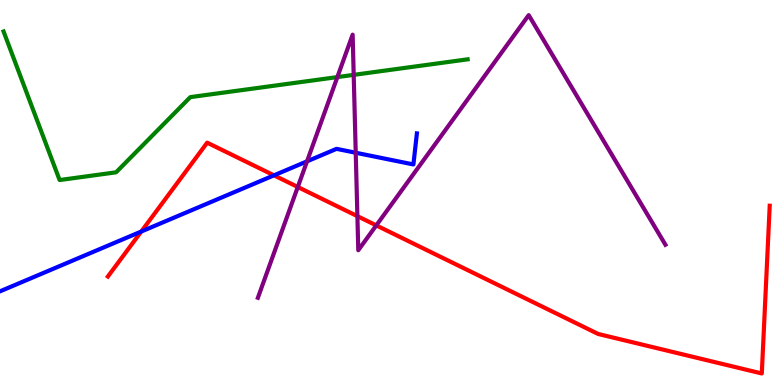[{'lines': ['blue', 'red'], 'intersections': [{'x': 1.82, 'y': 3.99}, {'x': 3.53, 'y': 5.45}]}, {'lines': ['green', 'red'], 'intersections': []}, {'lines': ['purple', 'red'], 'intersections': [{'x': 3.84, 'y': 5.14}, {'x': 4.61, 'y': 4.39}, {'x': 4.86, 'y': 4.15}]}, {'lines': ['blue', 'green'], 'intersections': []}, {'lines': ['blue', 'purple'], 'intersections': [{'x': 3.96, 'y': 5.81}, {'x': 4.59, 'y': 6.03}]}, {'lines': ['green', 'purple'], 'intersections': [{'x': 4.35, 'y': 8.0}, {'x': 4.56, 'y': 8.06}]}]